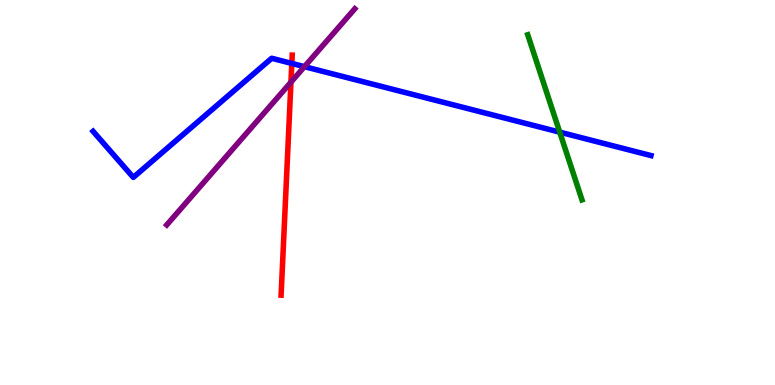[{'lines': ['blue', 'red'], 'intersections': [{'x': 3.77, 'y': 8.35}]}, {'lines': ['green', 'red'], 'intersections': []}, {'lines': ['purple', 'red'], 'intersections': [{'x': 3.75, 'y': 7.87}]}, {'lines': ['blue', 'green'], 'intersections': [{'x': 7.22, 'y': 6.57}]}, {'lines': ['blue', 'purple'], 'intersections': [{'x': 3.93, 'y': 8.27}]}, {'lines': ['green', 'purple'], 'intersections': []}]